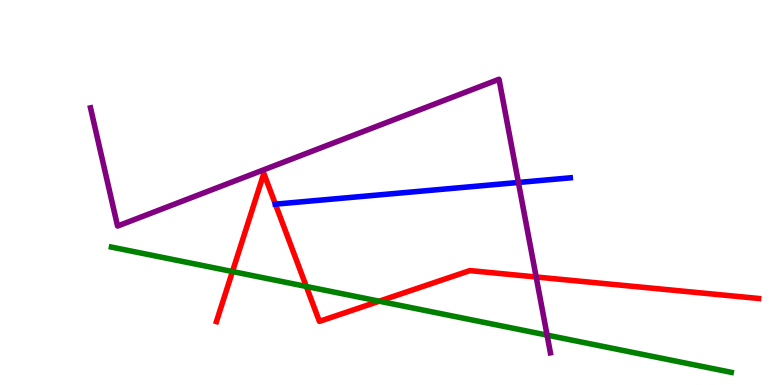[{'lines': ['blue', 'red'], 'intersections': [{'x': 3.55, 'y': 4.7}]}, {'lines': ['green', 'red'], 'intersections': [{'x': 3.0, 'y': 2.95}, {'x': 3.95, 'y': 2.56}, {'x': 4.89, 'y': 2.18}]}, {'lines': ['purple', 'red'], 'intersections': [{'x': 6.92, 'y': 2.81}]}, {'lines': ['blue', 'green'], 'intersections': []}, {'lines': ['blue', 'purple'], 'intersections': [{'x': 6.69, 'y': 5.26}]}, {'lines': ['green', 'purple'], 'intersections': [{'x': 7.06, 'y': 1.3}]}]